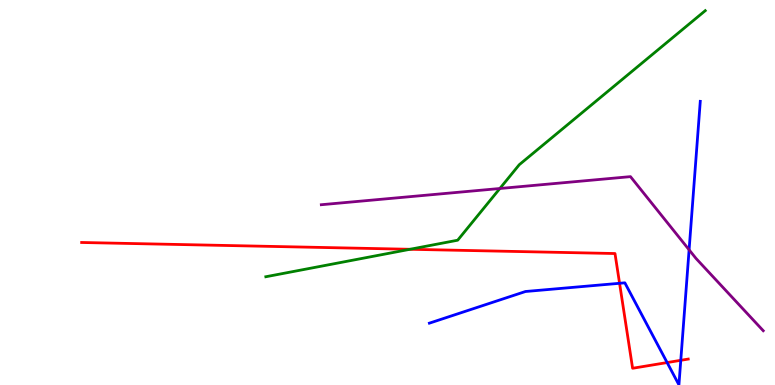[{'lines': ['blue', 'red'], 'intersections': [{'x': 7.99, 'y': 2.64}, {'x': 8.61, 'y': 0.583}, {'x': 8.78, 'y': 0.641}]}, {'lines': ['green', 'red'], 'intersections': [{'x': 5.29, 'y': 3.53}]}, {'lines': ['purple', 'red'], 'intersections': []}, {'lines': ['blue', 'green'], 'intersections': []}, {'lines': ['blue', 'purple'], 'intersections': [{'x': 8.89, 'y': 3.51}]}, {'lines': ['green', 'purple'], 'intersections': [{'x': 6.45, 'y': 5.1}]}]